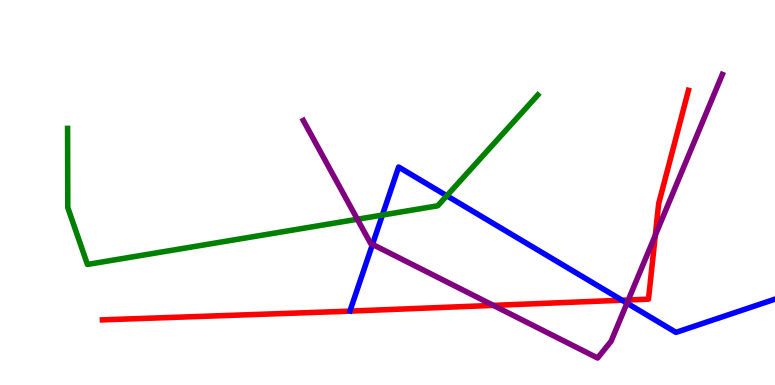[{'lines': ['blue', 'red'], 'intersections': [{'x': 8.03, 'y': 2.2}]}, {'lines': ['green', 'red'], 'intersections': []}, {'lines': ['purple', 'red'], 'intersections': [{'x': 6.37, 'y': 2.07}, {'x': 8.11, 'y': 2.21}, {'x': 8.46, 'y': 3.89}]}, {'lines': ['blue', 'green'], 'intersections': [{'x': 4.93, 'y': 4.41}, {'x': 5.76, 'y': 4.92}]}, {'lines': ['blue', 'purple'], 'intersections': [{'x': 4.81, 'y': 3.65}, {'x': 8.09, 'y': 2.13}]}, {'lines': ['green', 'purple'], 'intersections': [{'x': 4.61, 'y': 4.31}]}]